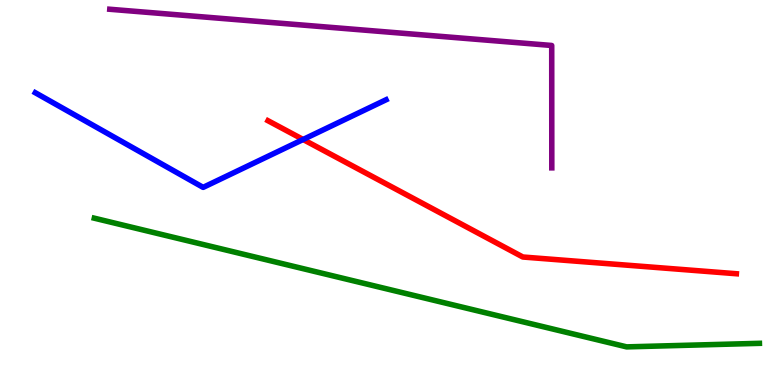[{'lines': ['blue', 'red'], 'intersections': [{'x': 3.91, 'y': 6.38}]}, {'lines': ['green', 'red'], 'intersections': []}, {'lines': ['purple', 'red'], 'intersections': []}, {'lines': ['blue', 'green'], 'intersections': []}, {'lines': ['blue', 'purple'], 'intersections': []}, {'lines': ['green', 'purple'], 'intersections': []}]